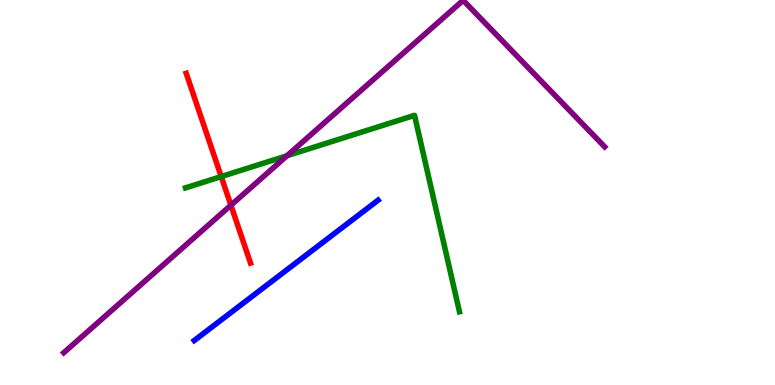[{'lines': ['blue', 'red'], 'intersections': []}, {'lines': ['green', 'red'], 'intersections': [{'x': 2.85, 'y': 5.41}]}, {'lines': ['purple', 'red'], 'intersections': [{'x': 2.98, 'y': 4.67}]}, {'lines': ['blue', 'green'], 'intersections': []}, {'lines': ['blue', 'purple'], 'intersections': []}, {'lines': ['green', 'purple'], 'intersections': [{'x': 3.7, 'y': 5.96}]}]